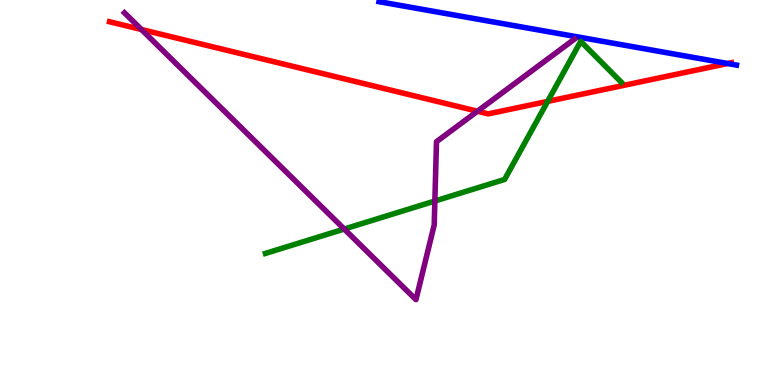[{'lines': ['blue', 'red'], 'intersections': [{'x': 9.39, 'y': 8.35}]}, {'lines': ['green', 'red'], 'intersections': [{'x': 7.07, 'y': 7.37}]}, {'lines': ['purple', 'red'], 'intersections': [{'x': 1.83, 'y': 9.23}, {'x': 6.16, 'y': 7.11}]}, {'lines': ['blue', 'green'], 'intersections': []}, {'lines': ['blue', 'purple'], 'intersections': []}, {'lines': ['green', 'purple'], 'intersections': [{'x': 4.44, 'y': 4.05}, {'x': 5.61, 'y': 4.78}]}]